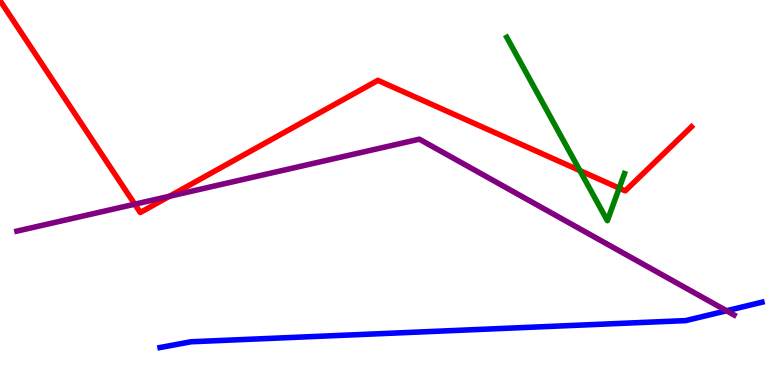[{'lines': ['blue', 'red'], 'intersections': []}, {'lines': ['green', 'red'], 'intersections': [{'x': 7.48, 'y': 5.57}, {'x': 7.99, 'y': 5.11}]}, {'lines': ['purple', 'red'], 'intersections': [{'x': 1.74, 'y': 4.7}, {'x': 2.19, 'y': 4.9}]}, {'lines': ['blue', 'green'], 'intersections': []}, {'lines': ['blue', 'purple'], 'intersections': [{'x': 9.37, 'y': 1.93}]}, {'lines': ['green', 'purple'], 'intersections': []}]